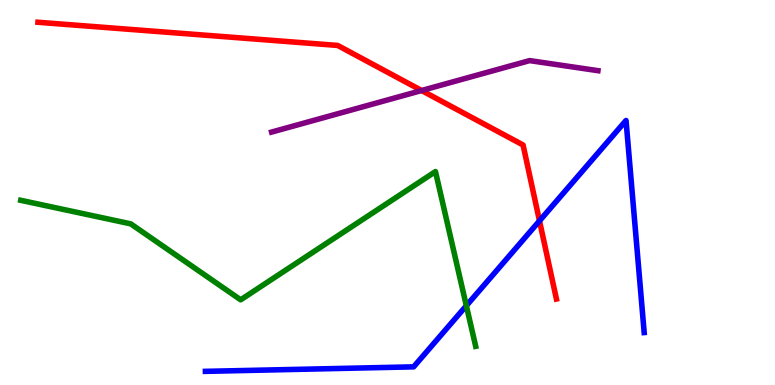[{'lines': ['blue', 'red'], 'intersections': [{'x': 6.96, 'y': 4.26}]}, {'lines': ['green', 'red'], 'intersections': []}, {'lines': ['purple', 'red'], 'intersections': [{'x': 5.44, 'y': 7.65}]}, {'lines': ['blue', 'green'], 'intersections': [{'x': 6.02, 'y': 2.06}]}, {'lines': ['blue', 'purple'], 'intersections': []}, {'lines': ['green', 'purple'], 'intersections': []}]